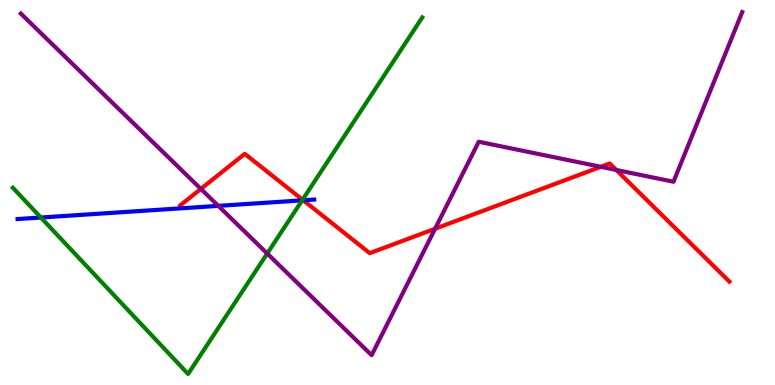[{'lines': ['blue', 'red'], 'intersections': [{'x': 3.91, 'y': 4.8}]}, {'lines': ['green', 'red'], 'intersections': [{'x': 3.9, 'y': 4.81}]}, {'lines': ['purple', 'red'], 'intersections': [{'x': 2.59, 'y': 5.09}, {'x': 5.61, 'y': 4.06}, {'x': 7.75, 'y': 5.67}, {'x': 7.95, 'y': 5.58}]}, {'lines': ['blue', 'green'], 'intersections': [{'x': 0.527, 'y': 4.35}, {'x': 3.9, 'y': 4.8}]}, {'lines': ['blue', 'purple'], 'intersections': [{'x': 2.82, 'y': 4.65}]}, {'lines': ['green', 'purple'], 'intersections': [{'x': 3.45, 'y': 3.42}]}]